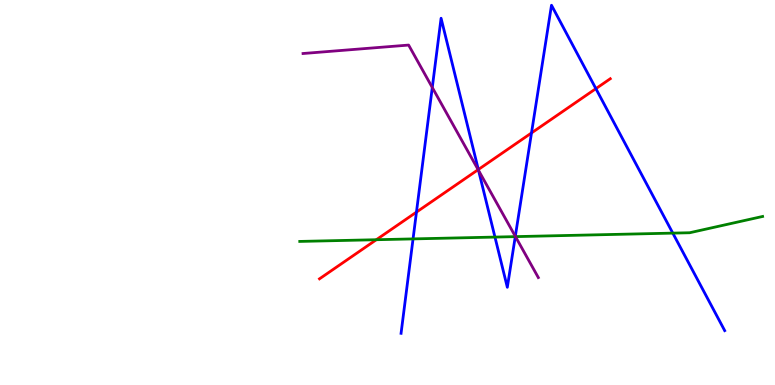[{'lines': ['blue', 'red'], 'intersections': [{'x': 5.37, 'y': 4.49}, {'x': 6.17, 'y': 5.6}, {'x': 6.86, 'y': 6.55}, {'x': 7.69, 'y': 7.7}]}, {'lines': ['green', 'red'], 'intersections': [{'x': 4.86, 'y': 3.77}]}, {'lines': ['purple', 'red'], 'intersections': [{'x': 6.17, 'y': 5.59}]}, {'lines': ['blue', 'green'], 'intersections': [{'x': 5.33, 'y': 3.79}, {'x': 6.39, 'y': 3.84}, {'x': 6.65, 'y': 3.85}, {'x': 8.68, 'y': 3.94}]}, {'lines': ['blue', 'purple'], 'intersections': [{'x': 5.58, 'y': 7.73}, {'x': 6.17, 'y': 5.57}, {'x': 6.65, 'y': 3.86}]}, {'lines': ['green', 'purple'], 'intersections': [{'x': 6.65, 'y': 3.85}]}]